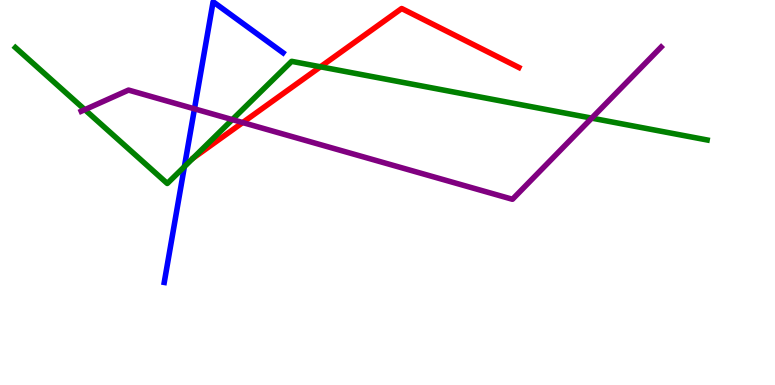[{'lines': ['blue', 'red'], 'intersections': []}, {'lines': ['green', 'red'], 'intersections': [{'x': 4.13, 'y': 8.27}]}, {'lines': ['purple', 'red'], 'intersections': [{'x': 3.13, 'y': 6.82}]}, {'lines': ['blue', 'green'], 'intersections': [{'x': 2.38, 'y': 5.67}]}, {'lines': ['blue', 'purple'], 'intersections': [{'x': 2.51, 'y': 7.17}]}, {'lines': ['green', 'purple'], 'intersections': [{'x': 1.09, 'y': 7.15}, {'x': 3.0, 'y': 6.89}, {'x': 7.64, 'y': 6.93}]}]